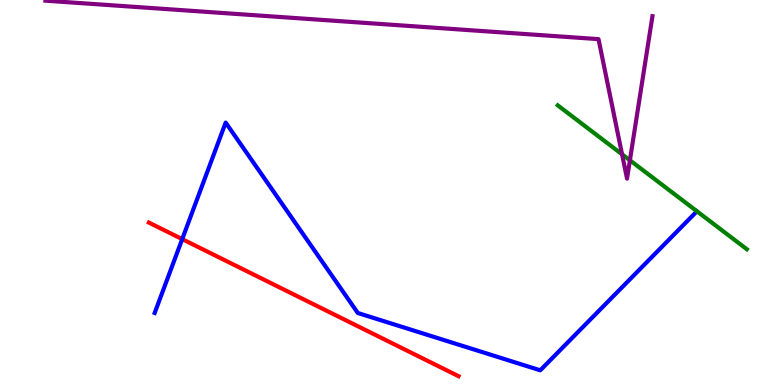[{'lines': ['blue', 'red'], 'intersections': [{'x': 2.35, 'y': 3.79}]}, {'lines': ['green', 'red'], 'intersections': []}, {'lines': ['purple', 'red'], 'intersections': []}, {'lines': ['blue', 'green'], 'intersections': []}, {'lines': ['blue', 'purple'], 'intersections': []}, {'lines': ['green', 'purple'], 'intersections': [{'x': 8.03, 'y': 5.99}, {'x': 8.13, 'y': 5.84}]}]